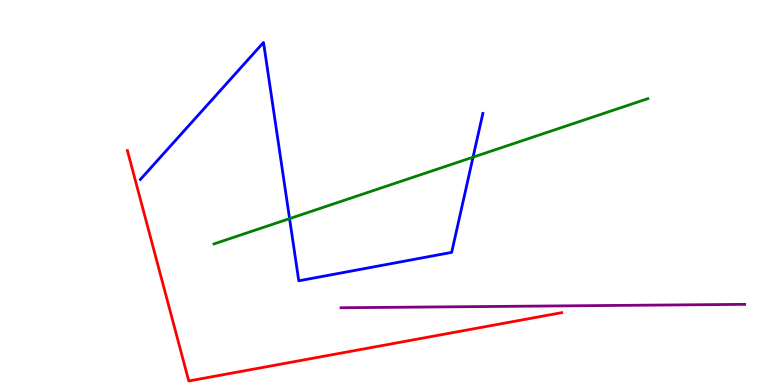[{'lines': ['blue', 'red'], 'intersections': []}, {'lines': ['green', 'red'], 'intersections': []}, {'lines': ['purple', 'red'], 'intersections': []}, {'lines': ['blue', 'green'], 'intersections': [{'x': 3.74, 'y': 4.32}, {'x': 6.1, 'y': 5.92}]}, {'lines': ['blue', 'purple'], 'intersections': []}, {'lines': ['green', 'purple'], 'intersections': []}]